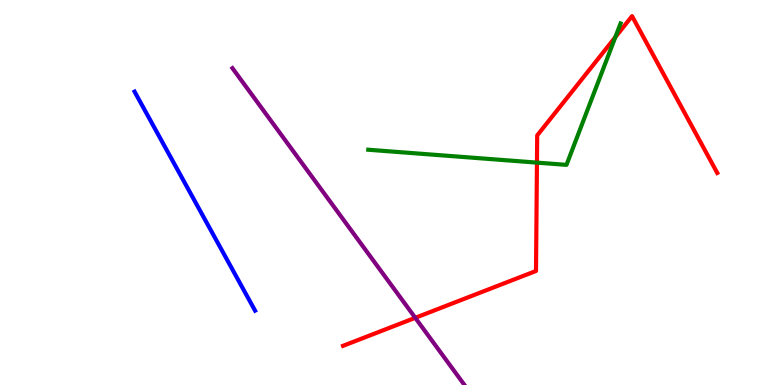[{'lines': ['blue', 'red'], 'intersections': []}, {'lines': ['green', 'red'], 'intersections': [{'x': 6.93, 'y': 5.78}, {'x': 7.94, 'y': 9.04}]}, {'lines': ['purple', 'red'], 'intersections': [{'x': 5.36, 'y': 1.75}]}, {'lines': ['blue', 'green'], 'intersections': []}, {'lines': ['blue', 'purple'], 'intersections': []}, {'lines': ['green', 'purple'], 'intersections': []}]